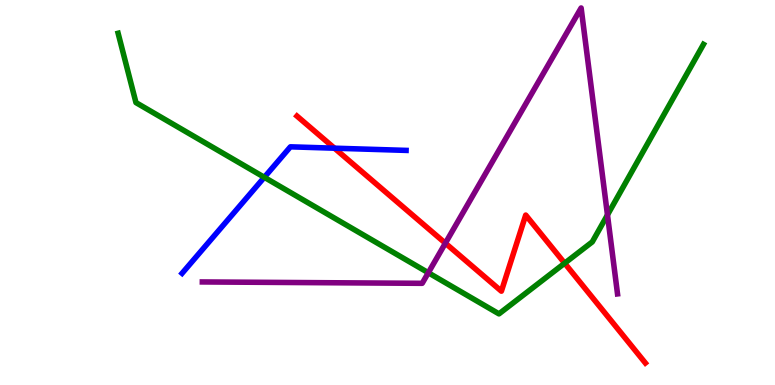[{'lines': ['blue', 'red'], 'intersections': [{'x': 4.32, 'y': 6.15}]}, {'lines': ['green', 'red'], 'intersections': [{'x': 7.29, 'y': 3.16}]}, {'lines': ['purple', 'red'], 'intersections': [{'x': 5.75, 'y': 3.68}]}, {'lines': ['blue', 'green'], 'intersections': [{'x': 3.41, 'y': 5.39}]}, {'lines': ['blue', 'purple'], 'intersections': []}, {'lines': ['green', 'purple'], 'intersections': [{'x': 5.53, 'y': 2.92}, {'x': 7.84, 'y': 4.42}]}]